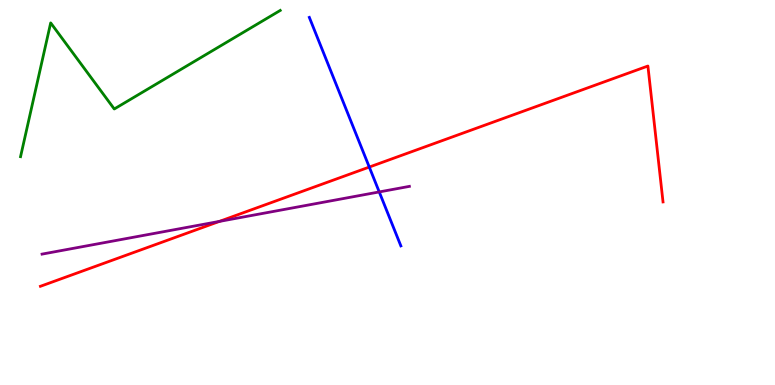[{'lines': ['blue', 'red'], 'intersections': [{'x': 4.76, 'y': 5.66}]}, {'lines': ['green', 'red'], 'intersections': []}, {'lines': ['purple', 'red'], 'intersections': [{'x': 2.83, 'y': 4.25}]}, {'lines': ['blue', 'green'], 'intersections': []}, {'lines': ['blue', 'purple'], 'intersections': [{'x': 4.89, 'y': 5.01}]}, {'lines': ['green', 'purple'], 'intersections': []}]